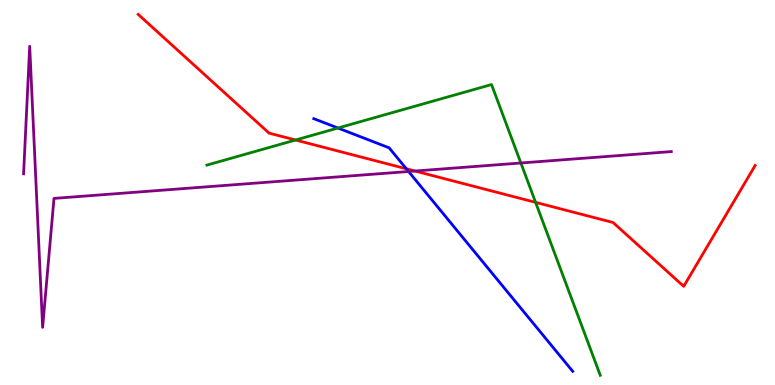[{'lines': ['blue', 'red'], 'intersections': [{'x': 5.24, 'y': 5.62}]}, {'lines': ['green', 'red'], 'intersections': [{'x': 3.81, 'y': 6.36}, {'x': 6.91, 'y': 4.74}]}, {'lines': ['purple', 'red'], 'intersections': [{'x': 5.35, 'y': 5.56}]}, {'lines': ['blue', 'green'], 'intersections': [{'x': 4.36, 'y': 6.67}]}, {'lines': ['blue', 'purple'], 'intersections': [{'x': 5.27, 'y': 5.55}]}, {'lines': ['green', 'purple'], 'intersections': [{'x': 6.72, 'y': 5.77}]}]